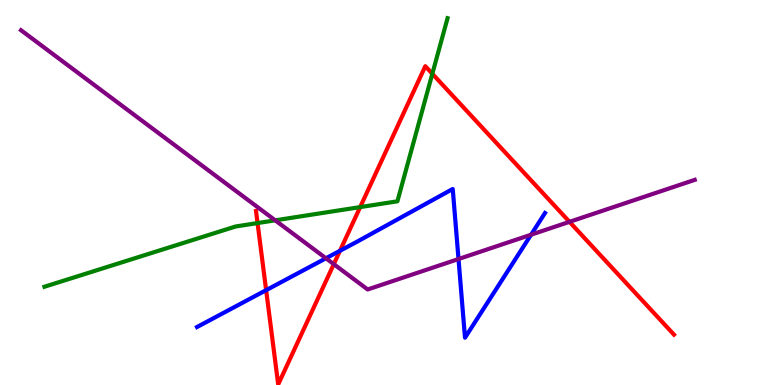[{'lines': ['blue', 'red'], 'intersections': [{'x': 3.43, 'y': 2.46}, {'x': 4.39, 'y': 3.49}]}, {'lines': ['green', 'red'], 'intersections': [{'x': 3.32, 'y': 4.21}, {'x': 4.65, 'y': 4.62}, {'x': 5.58, 'y': 8.08}]}, {'lines': ['purple', 'red'], 'intersections': [{'x': 4.31, 'y': 3.14}, {'x': 7.35, 'y': 4.24}]}, {'lines': ['blue', 'green'], 'intersections': []}, {'lines': ['blue', 'purple'], 'intersections': [{'x': 4.21, 'y': 3.29}, {'x': 5.92, 'y': 3.27}, {'x': 6.85, 'y': 3.9}]}, {'lines': ['green', 'purple'], 'intersections': [{'x': 3.55, 'y': 4.28}]}]